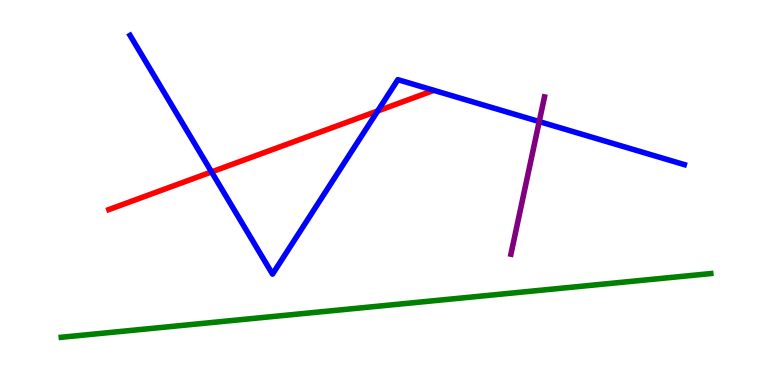[{'lines': ['blue', 'red'], 'intersections': [{'x': 2.73, 'y': 5.53}, {'x': 4.87, 'y': 7.12}]}, {'lines': ['green', 'red'], 'intersections': []}, {'lines': ['purple', 'red'], 'intersections': []}, {'lines': ['blue', 'green'], 'intersections': []}, {'lines': ['blue', 'purple'], 'intersections': [{'x': 6.96, 'y': 6.84}]}, {'lines': ['green', 'purple'], 'intersections': []}]